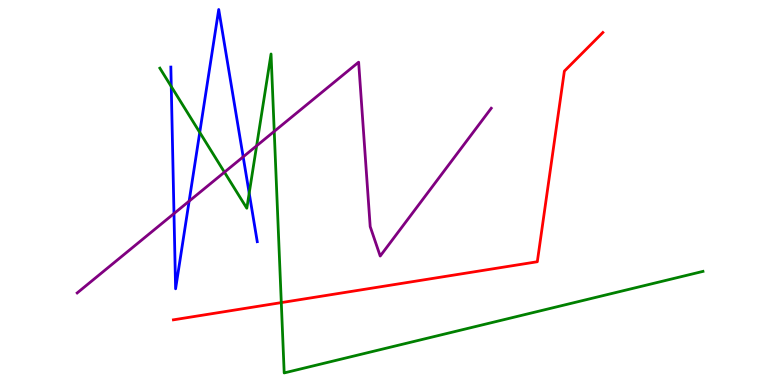[{'lines': ['blue', 'red'], 'intersections': []}, {'lines': ['green', 'red'], 'intersections': [{'x': 3.63, 'y': 2.14}]}, {'lines': ['purple', 'red'], 'intersections': []}, {'lines': ['blue', 'green'], 'intersections': [{'x': 2.21, 'y': 7.75}, {'x': 2.58, 'y': 6.56}, {'x': 3.22, 'y': 4.98}]}, {'lines': ['blue', 'purple'], 'intersections': [{'x': 2.24, 'y': 4.45}, {'x': 2.44, 'y': 4.78}, {'x': 3.14, 'y': 5.93}]}, {'lines': ['green', 'purple'], 'intersections': [{'x': 2.9, 'y': 5.53}, {'x': 3.31, 'y': 6.21}, {'x': 3.54, 'y': 6.59}]}]